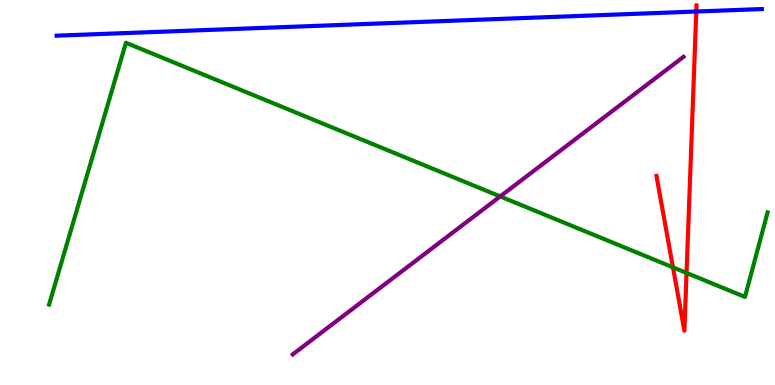[{'lines': ['blue', 'red'], 'intersections': [{'x': 8.98, 'y': 9.7}]}, {'lines': ['green', 'red'], 'intersections': [{'x': 8.68, 'y': 3.06}, {'x': 8.86, 'y': 2.91}]}, {'lines': ['purple', 'red'], 'intersections': []}, {'lines': ['blue', 'green'], 'intersections': []}, {'lines': ['blue', 'purple'], 'intersections': []}, {'lines': ['green', 'purple'], 'intersections': [{'x': 6.45, 'y': 4.9}]}]